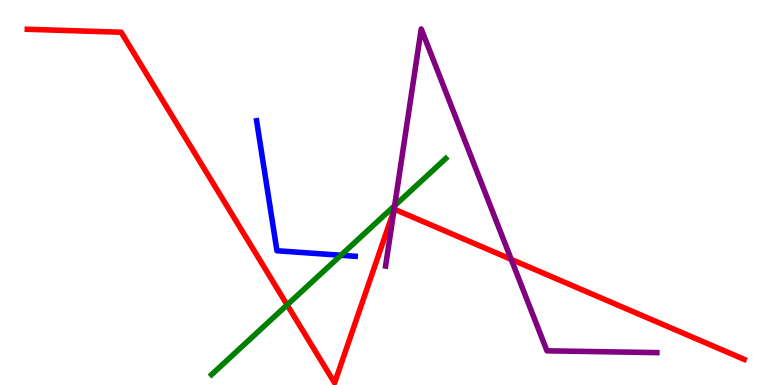[{'lines': ['blue', 'red'], 'intersections': []}, {'lines': ['green', 'red'], 'intersections': [{'x': 3.7, 'y': 2.08}]}, {'lines': ['purple', 'red'], 'intersections': [{'x': 5.08, 'y': 4.54}, {'x': 6.6, 'y': 3.26}]}, {'lines': ['blue', 'green'], 'intersections': [{'x': 4.4, 'y': 3.37}]}, {'lines': ['blue', 'purple'], 'intersections': []}, {'lines': ['green', 'purple'], 'intersections': [{'x': 5.09, 'y': 4.66}]}]